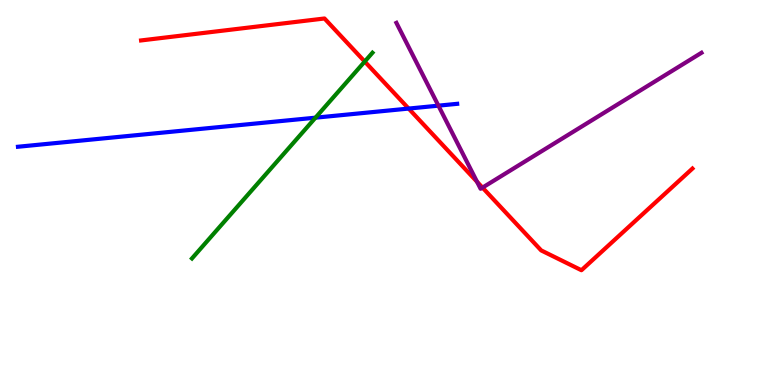[{'lines': ['blue', 'red'], 'intersections': [{'x': 5.27, 'y': 7.18}]}, {'lines': ['green', 'red'], 'intersections': [{'x': 4.71, 'y': 8.4}]}, {'lines': ['purple', 'red'], 'intersections': [{'x': 6.16, 'y': 5.28}, {'x': 6.23, 'y': 5.13}]}, {'lines': ['blue', 'green'], 'intersections': [{'x': 4.07, 'y': 6.94}]}, {'lines': ['blue', 'purple'], 'intersections': [{'x': 5.66, 'y': 7.26}]}, {'lines': ['green', 'purple'], 'intersections': []}]